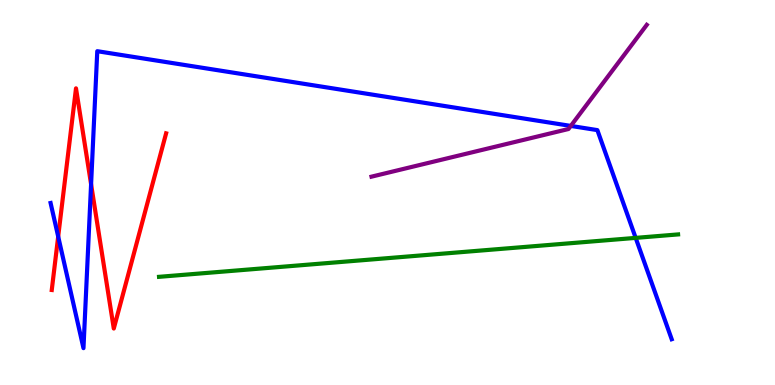[{'lines': ['blue', 'red'], 'intersections': [{'x': 0.751, 'y': 3.86}, {'x': 1.18, 'y': 5.21}]}, {'lines': ['green', 'red'], 'intersections': []}, {'lines': ['purple', 'red'], 'intersections': []}, {'lines': ['blue', 'green'], 'intersections': [{'x': 8.2, 'y': 3.82}]}, {'lines': ['blue', 'purple'], 'intersections': [{'x': 7.37, 'y': 6.73}]}, {'lines': ['green', 'purple'], 'intersections': []}]